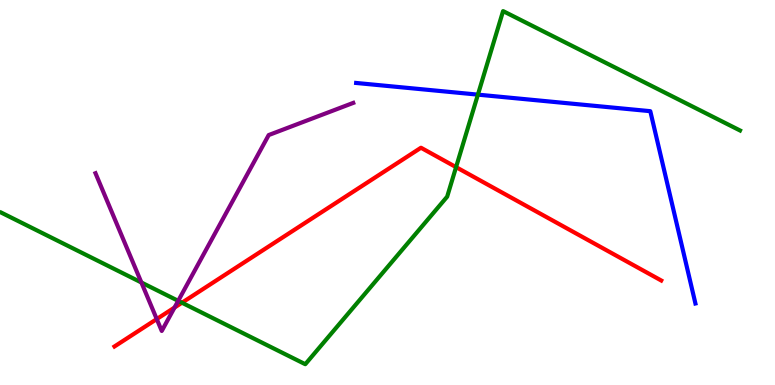[{'lines': ['blue', 'red'], 'intersections': []}, {'lines': ['green', 'red'], 'intersections': [{'x': 2.35, 'y': 2.14}, {'x': 5.88, 'y': 5.66}]}, {'lines': ['purple', 'red'], 'intersections': [{'x': 2.02, 'y': 1.71}, {'x': 2.25, 'y': 2.01}]}, {'lines': ['blue', 'green'], 'intersections': [{'x': 6.17, 'y': 7.54}]}, {'lines': ['blue', 'purple'], 'intersections': []}, {'lines': ['green', 'purple'], 'intersections': [{'x': 1.82, 'y': 2.66}, {'x': 2.3, 'y': 2.19}]}]